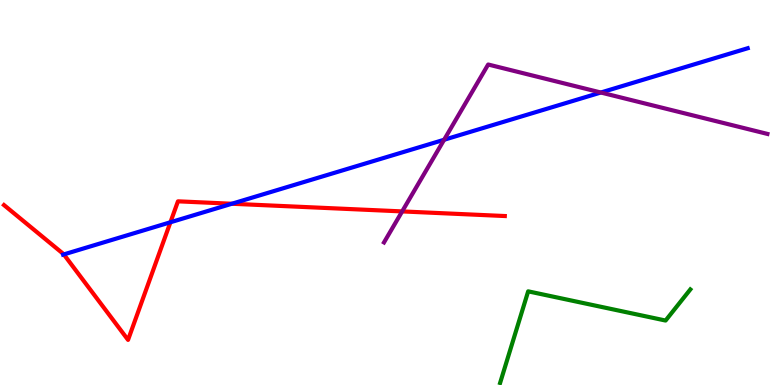[{'lines': ['blue', 'red'], 'intersections': [{'x': 0.823, 'y': 3.39}, {'x': 2.2, 'y': 4.23}, {'x': 2.99, 'y': 4.71}]}, {'lines': ['green', 'red'], 'intersections': []}, {'lines': ['purple', 'red'], 'intersections': [{'x': 5.19, 'y': 4.51}]}, {'lines': ['blue', 'green'], 'intersections': []}, {'lines': ['blue', 'purple'], 'intersections': [{'x': 5.73, 'y': 6.37}, {'x': 7.75, 'y': 7.6}]}, {'lines': ['green', 'purple'], 'intersections': []}]